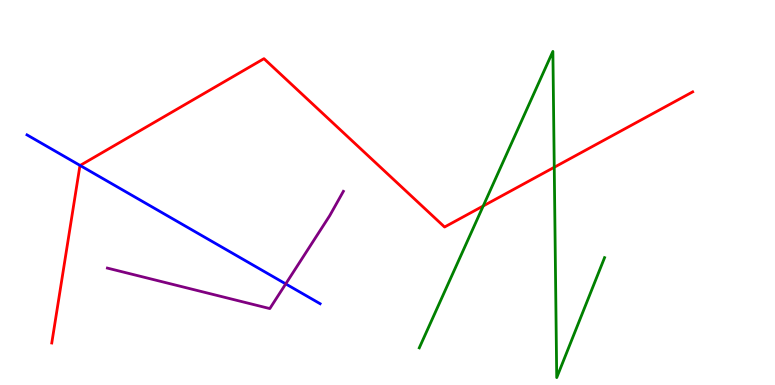[{'lines': ['blue', 'red'], 'intersections': [{'x': 1.03, 'y': 5.7}]}, {'lines': ['green', 'red'], 'intersections': [{'x': 6.24, 'y': 4.65}, {'x': 7.15, 'y': 5.66}]}, {'lines': ['purple', 'red'], 'intersections': []}, {'lines': ['blue', 'green'], 'intersections': []}, {'lines': ['blue', 'purple'], 'intersections': [{'x': 3.69, 'y': 2.63}]}, {'lines': ['green', 'purple'], 'intersections': []}]